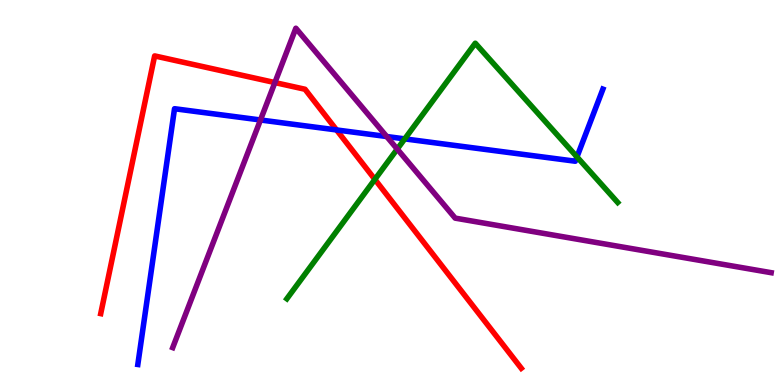[{'lines': ['blue', 'red'], 'intersections': [{'x': 4.34, 'y': 6.62}]}, {'lines': ['green', 'red'], 'intersections': [{'x': 4.84, 'y': 5.34}]}, {'lines': ['purple', 'red'], 'intersections': [{'x': 3.55, 'y': 7.86}]}, {'lines': ['blue', 'green'], 'intersections': [{'x': 5.22, 'y': 6.39}, {'x': 7.44, 'y': 5.92}]}, {'lines': ['blue', 'purple'], 'intersections': [{'x': 3.36, 'y': 6.88}, {'x': 4.99, 'y': 6.45}]}, {'lines': ['green', 'purple'], 'intersections': [{'x': 5.13, 'y': 6.13}]}]